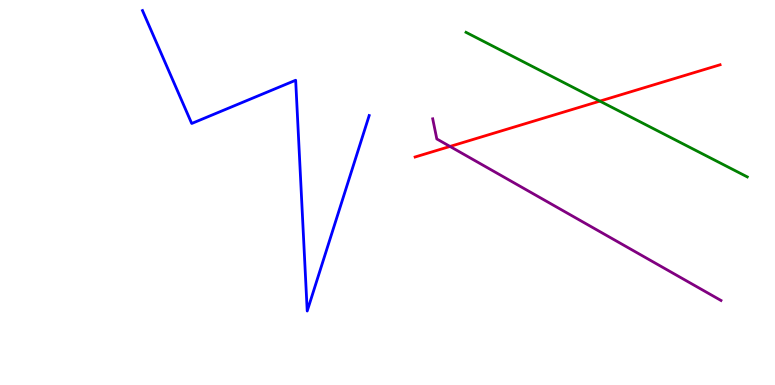[{'lines': ['blue', 'red'], 'intersections': []}, {'lines': ['green', 'red'], 'intersections': [{'x': 7.74, 'y': 7.37}]}, {'lines': ['purple', 'red'], 'intersections': [{'x': 5.81, 'y': 6.2}]}, {'lines': ['blue', 'green'], 'intersections': []}, {'lines': ['blue', 'purple'], 'intersections': []}, {'lines': ['green', 'purple'], 'intersections': []}]